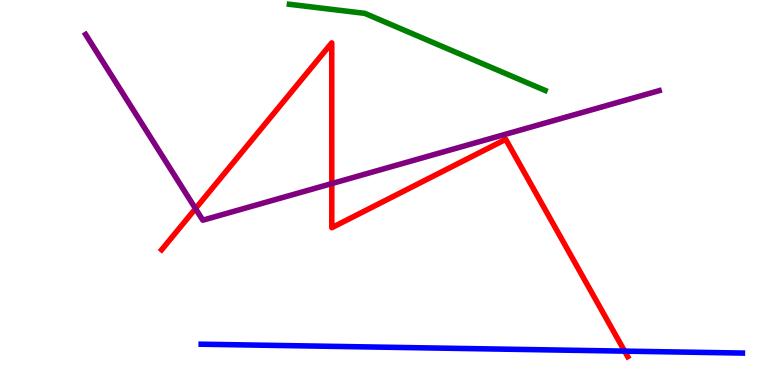[{'lines': ['blue', 'red'], 'intersections': [{'x': 8.06, 'y': 0.88}]}, {'lines': ['green', 'red'], 'intersections': []}, {'lines': ['purple', 'red'], 'intersections': [{'x': 2.52, 'y': 4.58}, {'x': 4.28, 'y': 5.23}]}, {'lines': ['blue', 'green'], 'intersections': []}, {'lines': ['blue', 'purple'], 'intersections': []}, {'lines': ['green', 'purple'], 'intersections': []}]